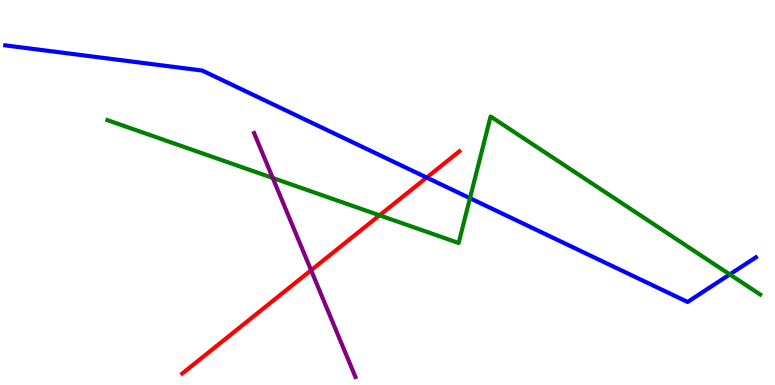[{'lines': ['blue', 'red'], 'intersections': [{'x': 5.51, 'y': 5.39}]}, {'lines': ['green', 'red'], 'intersections': [{'x': 4.9, 'y': 4.41}]}, {'lines': ['purple', 'red'], 'intersections': [{'x': 4.01, 'y': 2.98}]}, {'lines': ['blue', 'green'], 'intersections': [{'x': 6.06, 'y': 4.85}, {'x': 9.42, 'y': 2.87}]}, {'lines': ['blue', 'purple'], 'intersections': []}, {'lines': ['green', 'purple'], 'intersections': [{'x': 3.52, 'y': 5.38}]}]